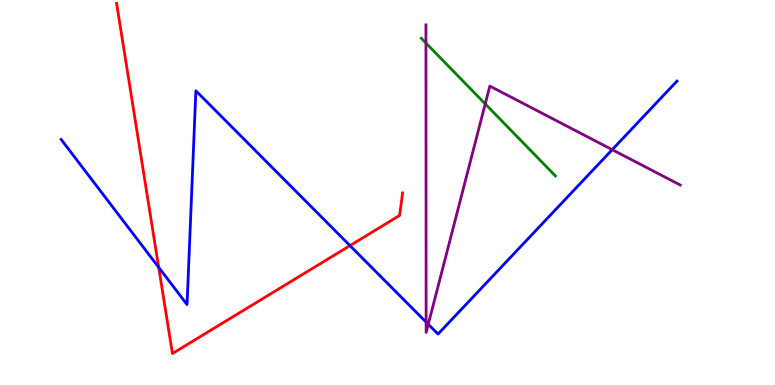[{'lines': ['blue', 'red'], 'intersections': [{'x': 2.05, 'y': 3.06}, {'x': 4.52, 'y': 3.62}]}, {'lines': ['green', 'red'], 'intersections': []}, {'lines': ['purple', 'red'], 'intersections': []}, {'lines': ['blue', 'green'], 'intersections': []}, {'lines': ['blue', 'purple'], 'intersections': [{'x': 5.5, 'y': 1.63}, {'x': 5.53, 'y': 1.58}, {'x': 7.9, 'y': 6.11}]}, {'lines': ['green', 'purple'], 'intersections': [{'x': 5.5, 'y': 8.88}, {'x': 6.26, 'y': 7.3}]}]